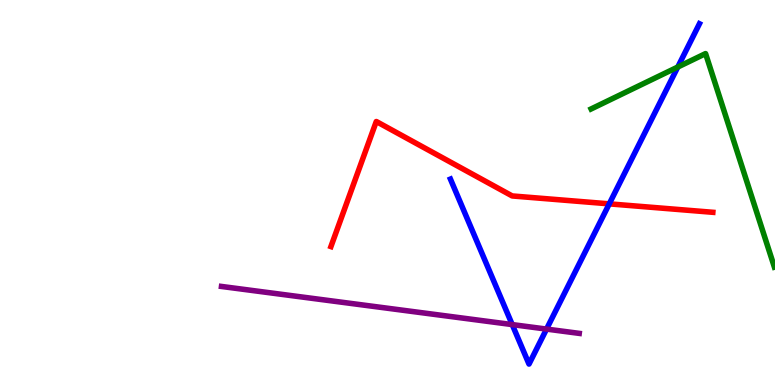[{'lines': ['blue', 'red'], 'intersections': [{'x': 7.86, 'y': 4.71}]}, {'lines': ['green', 'red'], 'intersections': []}, {'lines': ['purple', 'red'], 'intersections': []}, {'lines': ['blue', 'green'], 'intersections': [{'x': 8.75, 'y': 8.26}]}, {'lines': ['blue', 'purple'], 'intersections': [{'x': 6.61, 'y': 1.57}, {'x': 7.05, 'y': 1.45}]}, {'lines': ['green', 'purple'], 'intersections': []}]